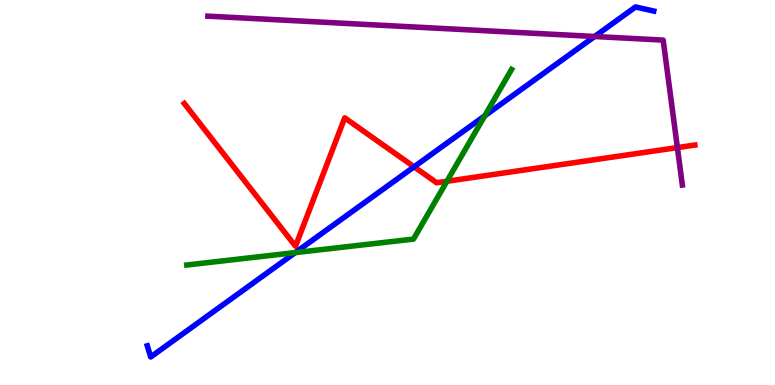[{'lines': ['blue', 'red'], 'intersections': [{'x': 5.34, 'y': 5.67}]}, {'lines': ['green', 'red'], 'intersections': [{'x': 5.77, 'y': 5.29}]}, {'lines': ['purple', 'red'], 'intersections': [{'x': 8.74, 'y': 6.17}]}, {'lines': ['blue', 'green'], 'intersections': [{'x': 3.81, 'y': 3.44}, {'x': 6.25, 'y': 6.99}]}, {'lines': ['blue', 'purple'], 'intersections': [{'x': 7.67, 'y': 9.05}]}, {'lines': ['green', 'purple'], 'intersections': []}]